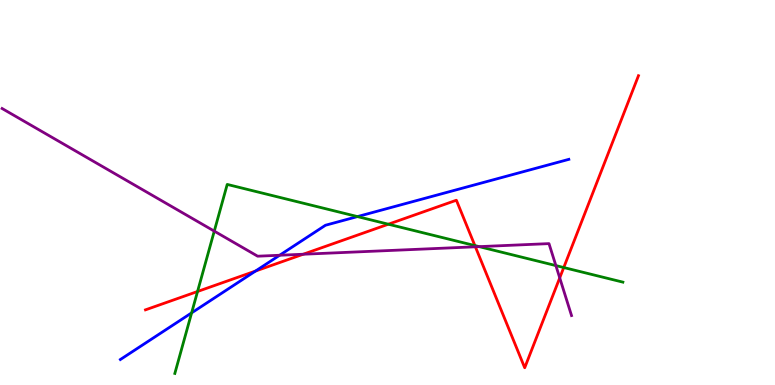[{'lines': ['blue', 'red'], 'intersections': [{'x': 3.3, 'y': 2.96}]}, {'lines': ['green', 'red'], 'intersections': [{'x': 2.55, 'y': 2.43}, {'x': 5.01, 'y': 4.18}, {'x': 6.13, 'y': 3.62}, {'x': 7.27, 'y': 3.05}]}, {'lines': ['purple', 'red'], 'intersections': [{'x': 3.91, 'y': 3.4}, {'x': 6.13, 'y': 3.59}, {'x': 7.22, 'y': 2.78}]}, {'lines': ['blue', 'green'], 'intersections': [{'x': 2.47, 'y': 1.87}, {'x': 4.61, 'y': 4.37}]}, {'lines': ['blue', 'purple'], 'intersections': [{'x': 3.61, 'y': 3.37}]}, {'lines': ['green', 'purple'], 'intersections': [{'x': 2.76, 'y': 4.0}, {'x': 6.18, 'y': 3.59}, {'x': 7.17, 'y': 3.1}]}]